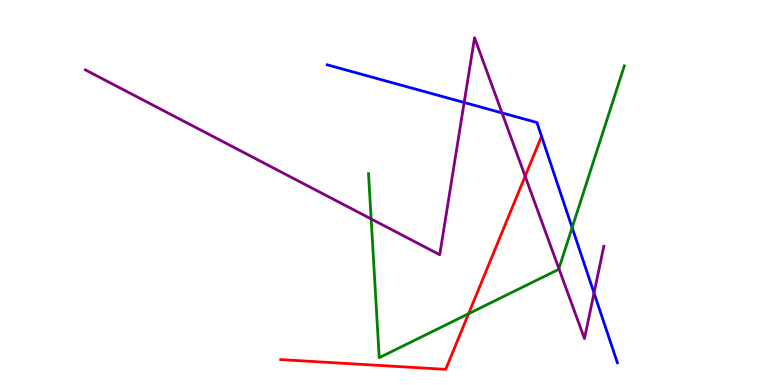[{'lines': ['blue', 'red'], 'intersections': []}, {'lines': ['green', 'red'], 'intersections': [{'x': 6.05, 'y': 1.85}]}, {'lines': ['purple', 'red'], 'intersections': [{'x': 6.78, 'y': 5.42}]}, {'lines': ['blue', 'green'], 'intersections': [{'x': 7.38, 'y': 4.09}]}, {'lines': ['blue', 'purple'], 'intersections': [{'x': 5.99, 'y': 7.34}, {'x': 6.48, 'y': 7.07}, {'x': 7.66, 'y': 2.39}]}, {'lines': ['green', 'purple'], 'intersections': [{'x': 4.79, 'y': 4.31}, {'x': 7.21, 'y': 3.02}]}]